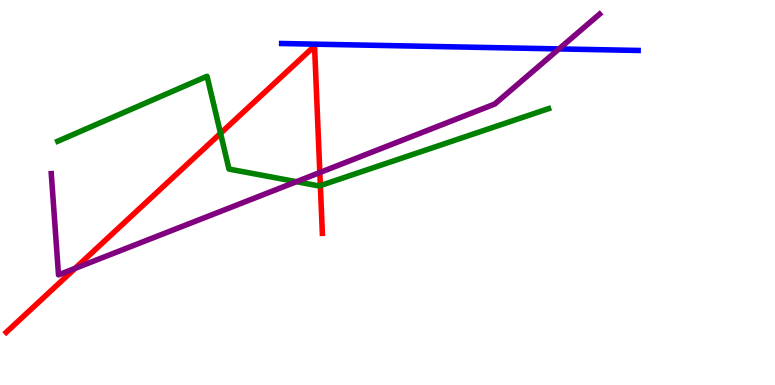[{'lines': ['blue', 'red'], 'intersections': []}, {'lines': ['green', 'red'], 'intersections': [{'x': 2.85, 'y': 6.54}, {'x': 4.13, 'y': 5.18}]}, {'lines': ['purple', 'red'], 'intersections': [{'x': 0.969, 'y': 3.03}, {'x': 4.13, 'y': 5.52}]}, {'lines': ['blue', 'green'], 'intersections': []}, {'lines': ['blue', 'purple'], 'intersections': [{'x': 7.21, 'y': 8.73}]}, {'lines': ['green', 'purple'], 'intersections': [{'x': 3.82, 'y': 5.28}]}]